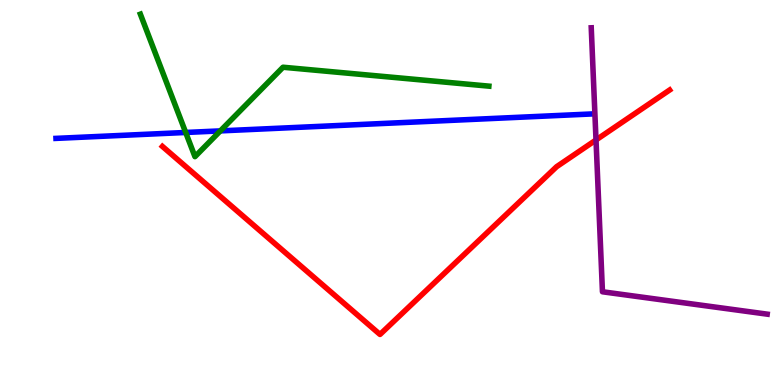[{'lines': ['blue', 'red'], 'intersections': []}, {'lines': ['green', 'red'], 'intersections': []}, {'lines': ['purple', 'red'], 'intersections': [{'x': 7.69, 'y': 6.36}]}, {'lines': ['blue', 'green'], 'intersections': [{'x': 2.4, 'y': 6.56}, {'x': 2.84, 'y': 6.6}]}, {'lines': ['blue', 'purple'], 'intersections': []}, {'lines': ['green', 'purple'], 'intersections': []}]